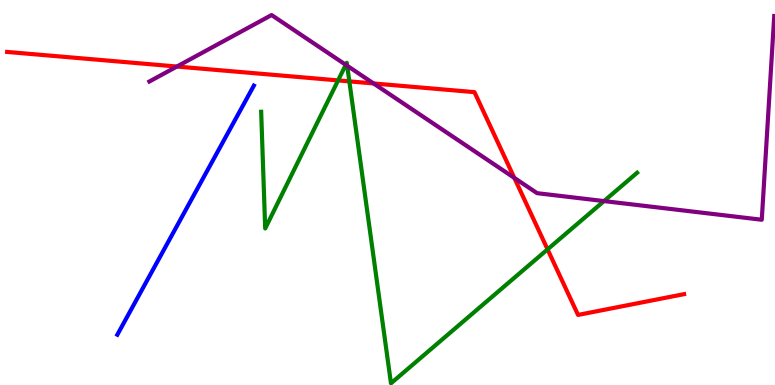[{'lines': ['blue', 'red'], 'intersections': []}, {'lines': ['green', 'red'], 'intersections': [{'x': 4.36, 'y': 7.91}, {'x': 4.51, 'y': 7.89}, {'x': 7.07, 'y': 3.52}]}, {'lines': ['purple', 'red'], 'intersections': [{'x': 2.28, 'y': 8.27}, {'x': 4.82, 'y': 7.83}, {'x': 6.64, 'y': 5.38}]}, {'lines': ['blue', 'green'], 'intersections': []}, {'lines': ['blue', 'purple'], 'intersections': []}, {'lines': ['green', 'purple'], 'intersections': [{'x': 4.46, 'y': 8.32}, {'x': 4.48, 'y': 8.29}, {'x': 7.79, 'y': 4.78}]}]